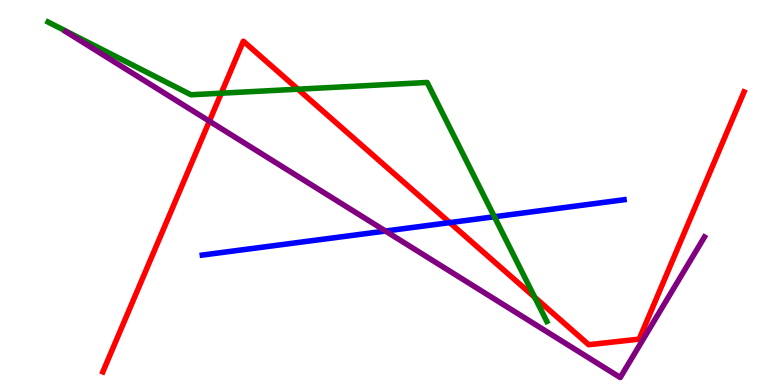[{'lines': ['blue', 'red'], 'intersections': [{'x': 5.8, 'y': 4.22}]}, {'lines': ['green', 'red'], 'intersections': [{'x': 2.86, 'y': 7.58}, {'x': 3.84, 'y': 7.68}, {'x': 6.9, 'y': 2.28}]}, {'lines': ['purple', 'red'], 'intersections': [{'x': 2.7, 'y': 6.85}]}, {'lines': ['blue', 'green'], 'intersections': [{'x': 6.38, 'y': 4.37}]}, {'lines': ['blue', 'purple'], 'intersections': [{'x': 4.97, 'y': 4.0}]}, {'lines': ['green', 'purple'], 'intersections': []}]